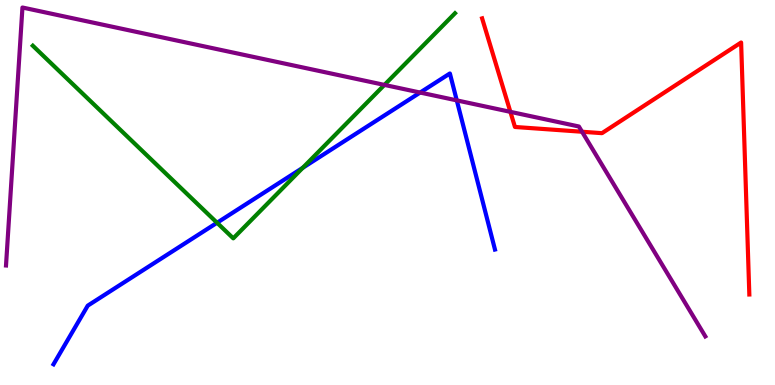[{'lines': ['blue', 'red'], 'intersections': []}, {'lines': ['green', 'red'], 'intersections': []}, {'lines': ['purple', 'red'], 'intersections': [{'x': 6.59, 'y': 7.09}, {'x': 7.51, 'y': 6.58}]}, {'lines': ['blue', 'green'], 'intersections': [{'x': 2.8, 'y': 4.21}, {'x': 3.91, 'y': 5.64}]}, {'lines': ['blue', 'purple'], 'intersections': [{'x': 5.42, 'y': 7.6}, {'x': 5.89, 'y': 7.39}]}, {'lines': ['green', 'purple'], 'intersections': [{'x': 4.96, 'y': 7.79}]}]